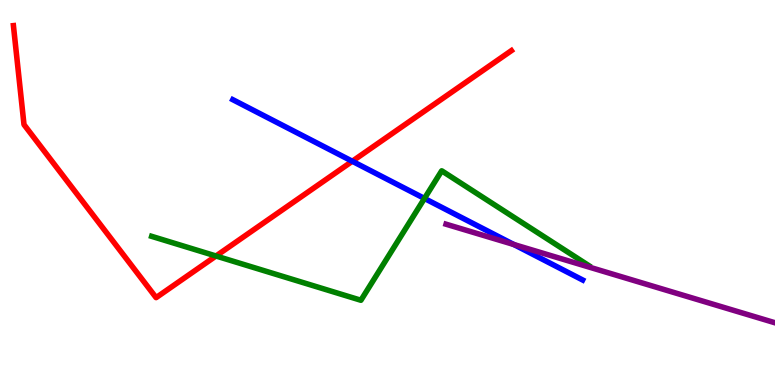[{'lines': ['blue', 'red'], 'intersections': [{'x': 4.55, 'y': 5.81}]}, {'lines': ['green', 'red'], 'intersections': [{'x': 2.79, 'y': 3.35}]}, {'lines': ['purple', 'red'], 'intersections': []}, {'lines': ['blue', 'green'], 'intersections': [{'x': 5.48, 'y': 4.85}]}, {'lines': ['blue', 'purple'], 'intersections': [{'x': 6.63, 'y': 3.65}]}, {'lines': ['green', 'purple'], 'intersections': []}]